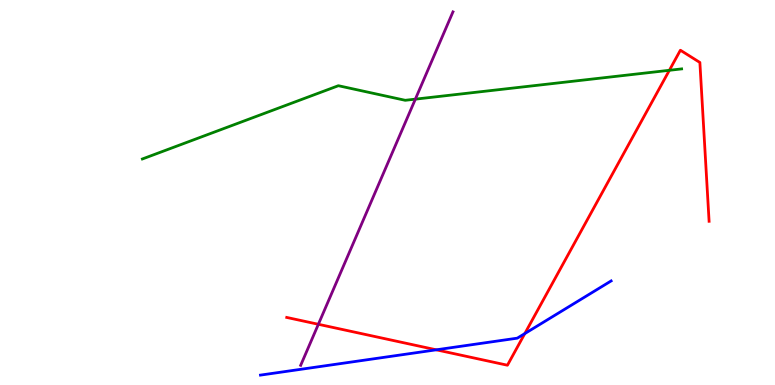[{'lines': ['blue', 'red'], 'intersections': [{'x': 5.63, 'y': 0.914}, {'x': 6.77, 'y': 1.34}]}, {'lines': ['green', 'red'], 'intersections': [{'x': 8.64, 'y': 8.17}]}, {'lines': ['purple', 'red'], 'intersections': [{'x': 4.11, 'y': 1.58}]}, {'lines': ['blue', 'green'], 'intersections': []}, {'lines': ['blue', 'purple'], 'intersections': []}, {'lines': ['green', 'purple'], 'intersections': [{'x': 5.36, 'y': 7.42}]}]